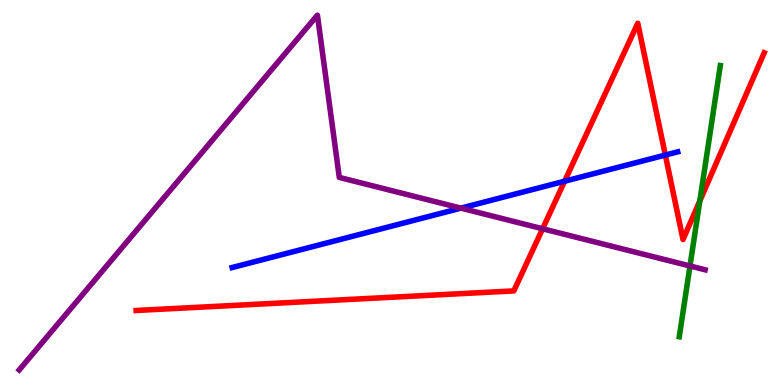[{'lines': ['blue', 'red'], 'intersections': [{'x': 7.29, 'y': 5.29}, {'x': 8.59, 'y': 5.97}]}, {'lines': ['green', 'red'], 'intersections': [{'x': 9.03, 'y': 4.78}]}, {'lines': ['purple', 'red'], 'intersections': [{'x': 7.0, 'y': 4.06}]}, {'lines': ['blue', 'green'], 'intersections': []}, {'lines': ['blue', 'purple'], 'intersections': [{'x': 5.95, 'y': 4.59}]}, {'lines': ['green', 'purple'], 'intersections': [{'x': 8.9, 'y': 3.09}]}]